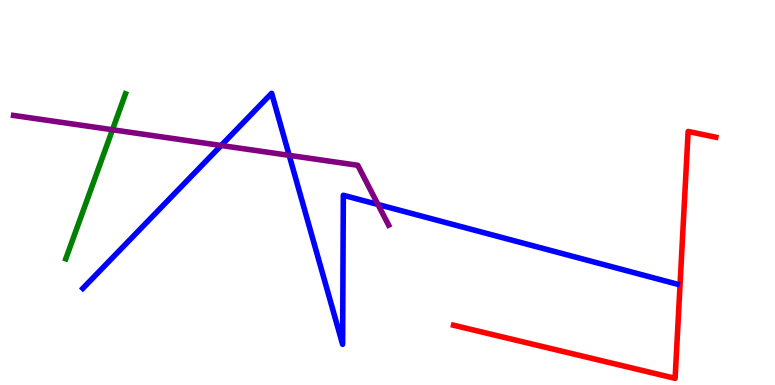[{'lines': ['blue', 'red'], 'intersections': []}, {'lines': ['green', 'red'], 'intersections': []}, {'lines': ['purple', 'red'], 'intersections': []}, {'lines': ['blue', 'green'], 'intersections': []}, {'lines': ['blue', 'purple'], 'intersections': [{'x': 2.85, 'y': 6.22}, {'x': 3.73, 'y': 5.97}, {'x': 4.88, 'y': 4.69}]}, {'lines': ['green', 'purple'], 'intersections': [{'x': 1.45, 'y': 6.63}]}]